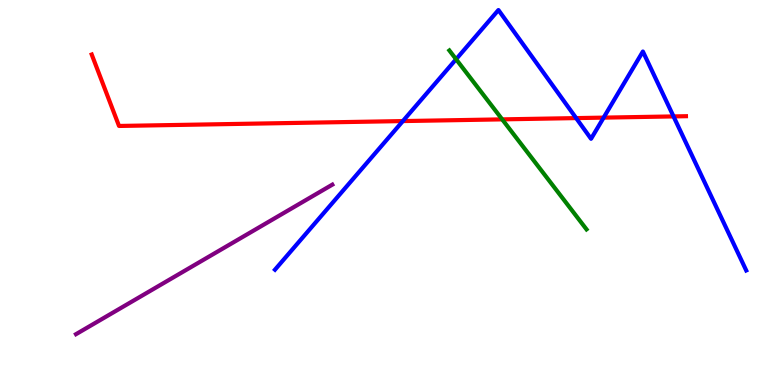[{'lines': ['blue', 'red'], 'intersections': [{'x': 5.2, 'y': 6.86}, {'x': 7.43, 'y': 6.93}, {'x': 7.79, 'y': 6.94}, {'x': 8.69, 'y': 6.98}]}, {'lines': ['green', 'red'], 'intersections': [{'x': 6.48, 'y': 6.9}]}, {'lines': ['purple', 'red'], 'intersections': []}, {'lines': ['blue', 'green'], 'intersections': [{'x': 5.89, 'y': 8.46}]}, {'lines': ['blue', 'purple'], 'intersections': []}, {'lines': ['green', 'purple'], 'intersections': []}]